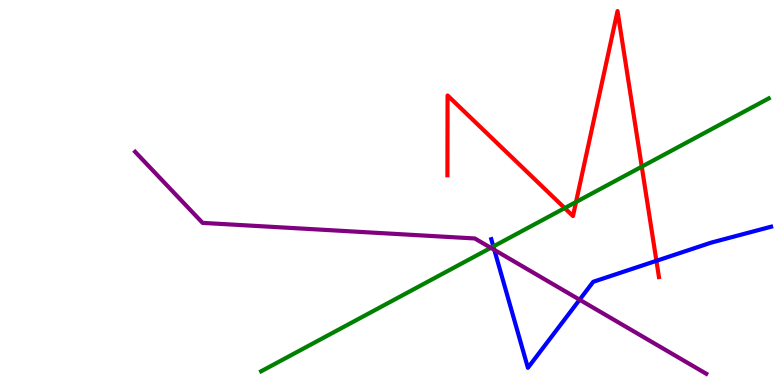[{'lines': ['blue', 'red'], 'intersections': [{'x': 8.47, 'y': 3.23}]}, {'lines': ['green', 'red'], 'intersections': [{'x': 7.29, 'y': 4.59}, {'x': 7.43, 'y': 4.75}, {'x': 8.28, 'y': 5.67}]}, {'lines': ['purple', 'red'], 'intersections': []}, {'lines': ['blue', 'green'], 'intersections': [{'x': 6.37, 'y': 3.6}]}, {'lines': ['blue', 'purple'], 'intersections': [{'x': 6.38, 'y': 3.51}, {'x': 7.48, 'y': 2.21}]}, {'lines': ['green', 'purple'], 'intersections': [{'x': 6.33, 'y': 3.56}]}]